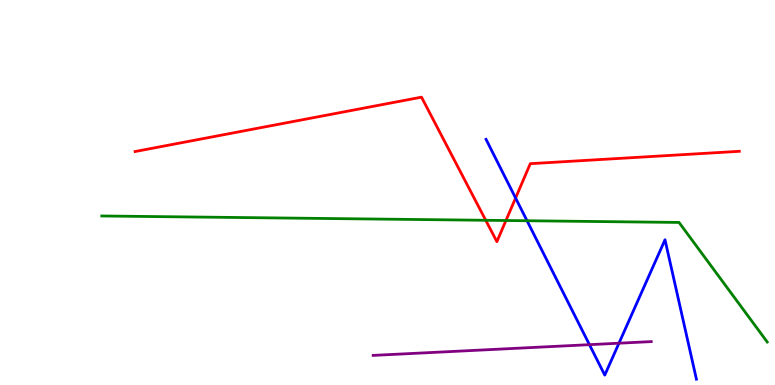[{'lines': ['blue', 'red'], 'intersections': [{'x': 6.65, 'y': 4.86}]}, {'lines': ['green', 'red'], 'intersections': [{'x': 6.27, 'y': 4.28}, {'x': 6.53, 'y': 4.27}]}, {'lines': ['purple', 'red'], 'intersections': []}, {'lines': ['blue', 'green'], 'intersections': [{'x': 6.8, 'y': 4.27}]}, {'lines': ['blue', 'purple'], 'intersections': [{'x': 7.61, 'y': 1.05}, {'x': 7.99, 'y': 1.09}]}, {'lines': ['green', 'purple'], 'intersections': []}]